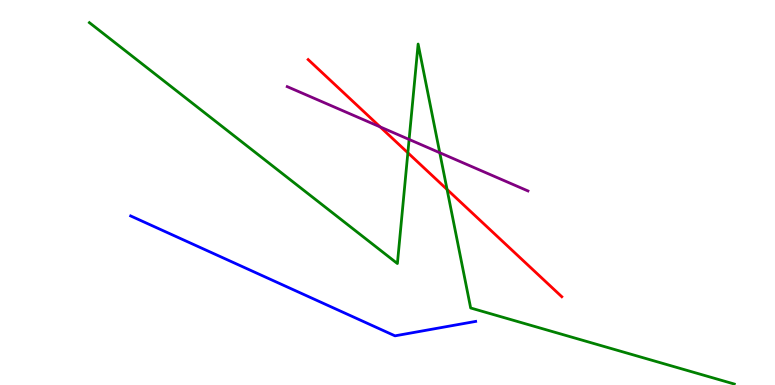[{'lines': ['blue', 'red'], 'intersections': []}, {'lines': ['green', 'red'], 'intersections': [{'x': 5.26, 'y': 6.03}, {'x': 5.77, 'y': 5.08}]}, {'lines': ['purple', 'red'], 'intersections': [{'x': 4.91, 'y': 6.7}]}, {'lines': ['blue', 'green'], 'intersections': []}, {'lines': ['blue', 'purple'], 'intersections': []}, {'lines': ['green', 'purple'], 'intersections': [{'x': 5.28, 'y': 6.38}, {'x': 5.67, 'y': 6.03}]}]